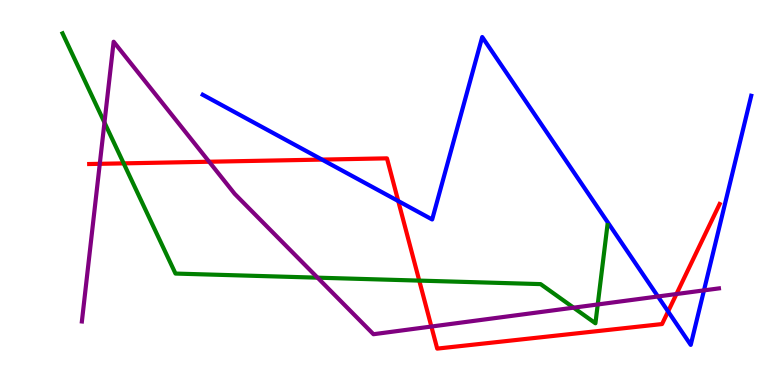[{'lines': ['blue', 'red'], 'intersections': [{'x': 4.15, 'y': 5.85}, {'x': 5.14, 'y': 4.78}, {'x': 8.62, 'y': 1.91}]}, {'lines': ['green', 'red'], 'intersections': [{'x': 1.6, 'y': 5.76}, {'x': 5.41, 'y': 2.71}]}, {'lines': ['purple', 'red'], 'intersections': [{'x': 1.29, 'y': 5.74}, {'x': 2.7, 'y': 5.8}, {'x': 5.57, 'y': 1.52}, {'x': 8.73, 'y': 2.36}]}, {'lines': ['blue', 'green'], 'intersections': []}, {'lines': ['blue', 'purple'], 'intersections': [{'x': 8.49, 'y': 2.3}, {'x': 9.08, 'y': 2.46}]}, {'lines': ['green', 'purple'], 'intersections': [{'x': 1.35, 'y': 6.82}, {'x': 4.1, 'y': 2.79}, {'x': 7.4, 'y': 2.01}, {'x': 7.71, 'y': 2.09}]}]